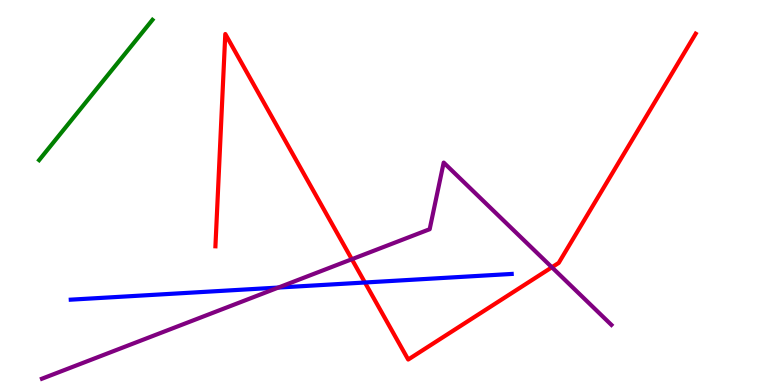[{'lines': ['blue', 'red'], 'intersections': [{'x': 4.71, 'y': 2.66}]}, {'lines': ['green', 'red'], 'intersections': []}, {'lines': ['purple', 'red'], 'intersections': [{'x': 4.54, 'y': 3.27}, {'x': 7.12, 'y': 3.06}]}, {'lines': ['blue', 'green'], 'intersections': []}, {'lines': ['blue', 'purple'], 'intersections': [{'x': 3.59, 'y': 2.53}]}, {'lines': ['green', 'purple'], 'intersections': []}]